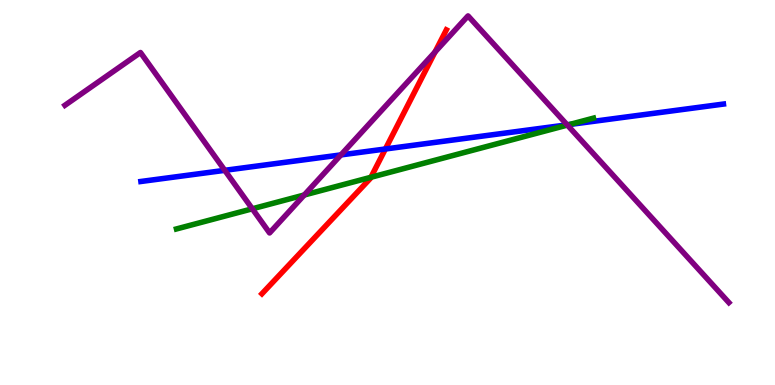[{'lines': ['blue', 'red'], 'intersections': [{'x': 4.97, 'y': 6.13}]}, {'lines': ['green', 'red'], 'intersections': [{'x': 4.79, 'y': 5.4}]}, {'lines': ['purple', 'red'], 'intersections': [{'x': 5.61, 'y': 8.65}]}, {'lines': ['blue', 'green'], 'intersections': [{'x': 7.35, 'y': 6.77}]}, {'lines': ['blue', 'purple'], 'intersections': [{'x': 2.9, 'y': 5.58}, {'x': 4.4, 'y': 5.98}, {'x': 7.32, 'y': 6.76}]}, {'lines': ['green', 'purple'], 'intersections': [{'x': 3.26, 'y': 4.58}, {'x': 3.93, 'y': 4.94}, {'x': 7.32, 'y': 6.75}]}]